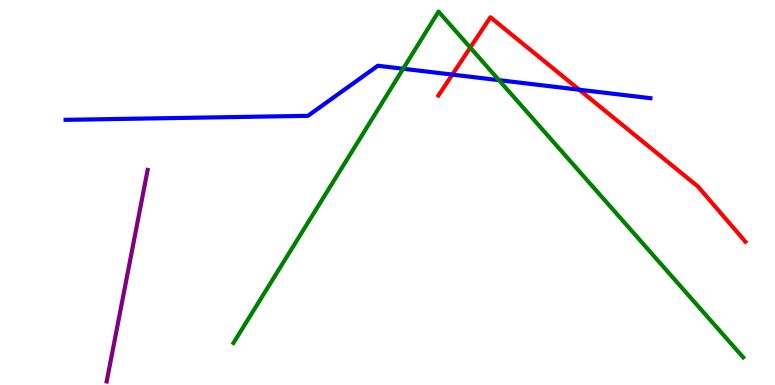[{'lines': ['blue', 'red'], 'intersections': [{'x': 5.84, 'y': 8.06}, {'x': 7.47, 'y': 7.67}]}, {'lines': ['green', 'red'], 'intersections': [{'x': 6.07, 'y': 8.76}]}, {'lines': ['purple', 'red'], 'intersections': []}, {'lines': ['blue', 'green'], 'intersections': [{'x': 5.2, 'y': 8.21}, {'x': 6.44, 'y': 7.92}]}, {'lines': ['blue', 'purple'], 'intersections': []}, {'lines': ['green', 'purple'], 'intersections': []}]